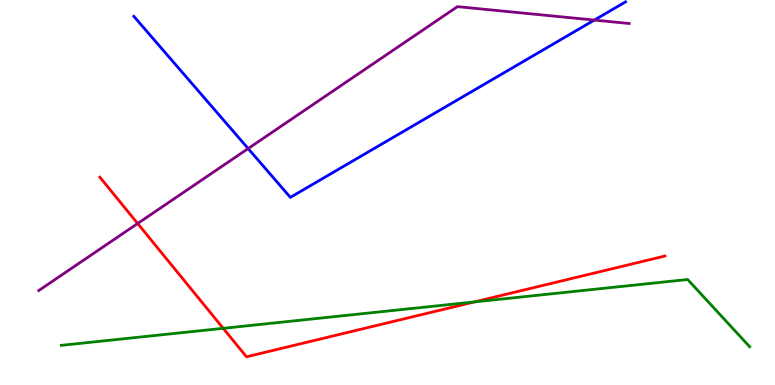[{'lines': ['blue', 'red'], 'intersections': []}, {'lines': ['green', 'red'], 'intersections': [{'x': 2.88, 'y': 1.47}, {'x': 6.12, 'y': 2.16}]}, {'lines': ['purple', 'red'], 'intersections': [{'x': 1.78, 'y': 4.19}]}, {'lines': ['blue', 'green'], 'intersections': []}, {'lines': ['blue', 'purple'], 'intersections': [{'x': 3.2, 'y': 6.14}, {'x': 7.67, 'y': 9.48}]}, {'lines': ['green', 'purple'], 'intersections': []}]